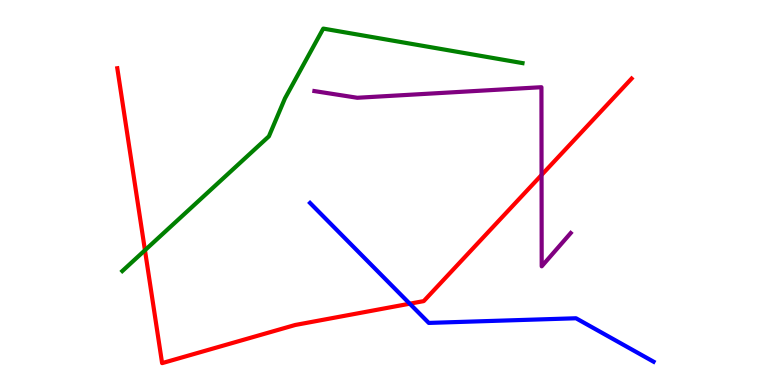[{'lines': ['blue', 'red'], 'intersections': [{'x': 5.29, 'y': 2.11}]}, {'lines': ['green', 'red'], 'intersections': [{'x': 1.87, 'y': 3.5}]}, {'lines': ['purple', 'red'], 'intersections': [{'x': 6.99, 'y': 5.46}]}, {'lines': ['blue', 'green'], 'intersections': []}, {'lines': ['blue', 'purple'], 'intersections': []}, {'lines': ['green', 'purple'], 'intersections': []}]